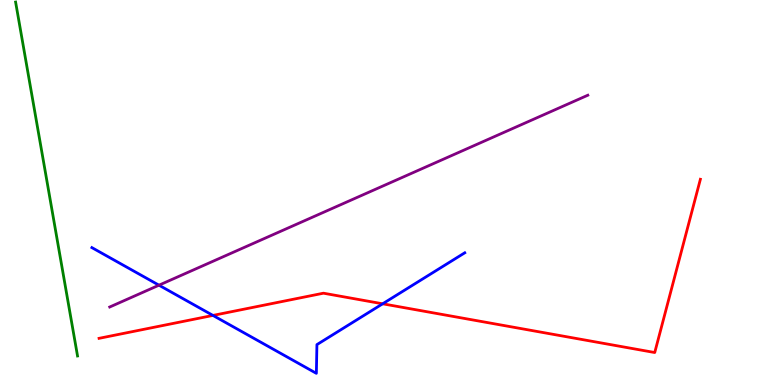[{'lines': ['blue', 'red'], 'intersections': [{'x': 2.75, 'y': 1.81}, {'x': 4.94, 'y': 2.11}]}, {'lines': ['green', 'red'], 'intersections': []}, {'lines': ['purple', 'red'], 'intersections': []}, {'lines': ['blue', 'green'], 'intersections': []}, {'lines': ['blue', 'purple'], 'intersections': [{'x': 2.05, 'y': 2.59}]}, {'lines': ['green', 'purple'], 'intersections': []}]